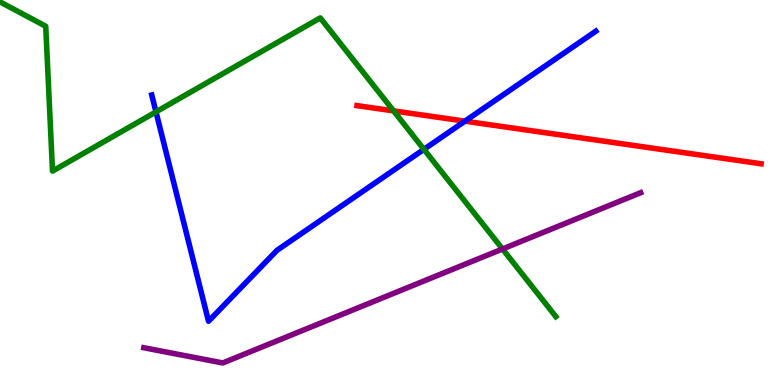[{'lines': ['blue', 'red'], 'intersections': [{'x': 6.0, 'y': 6.85}]}, {'lines': ['green', 'red'], 'intersections': [{'x': 5.08, 'y': 7.12}]}, {'lines': ['purple', 'red'], 'intersections': []}, {'lines': ['blue', 'green'], 'intersections': [{'x': 2.01, 'y': 7.09}, {'x': 5.47, 'y': 6.12}]}, {'lines': ['blue', 'purple'], 'intersections': []}, {'lines': ['green', 'purple'], 'intersections': [{'x': 6.48, 'y': 3.53}]}]